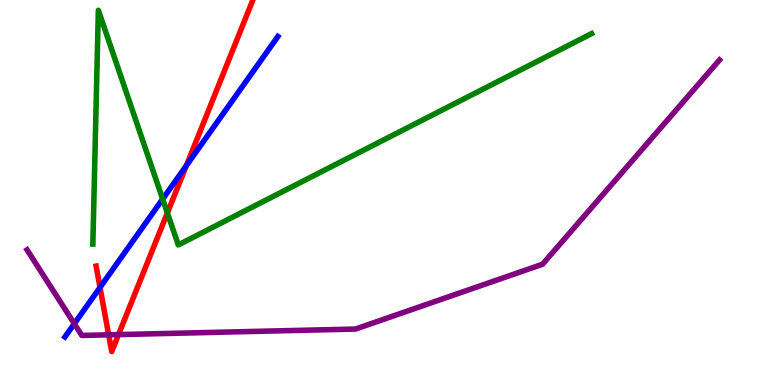[{'lines': ['blue', 'red'], 'intersections': [{'x': 1.29, 'y': 2.53}, {'x': 2.4, 'y': 5.7}]}, {'lines': ['green', 'red'], 'intersections': [{'x': 2.16, 'y': 4.47}]}, {'lines': ['purple', 'red'], 'intersections': [{'x': 1.4, 'y': 1.3}, {'x': 1.53, 'y': 1.31}]}, {'lines': ['blue', 'green'], 'intersections': [{'x': 2.1, 'y': 4.83}]}, {'lines': ['blue', 'purple'], 'intersections': [{'x': 0.959, 'y': 1.59}]}, {'lines': ['green', 'purple'], 'intersections': []}]